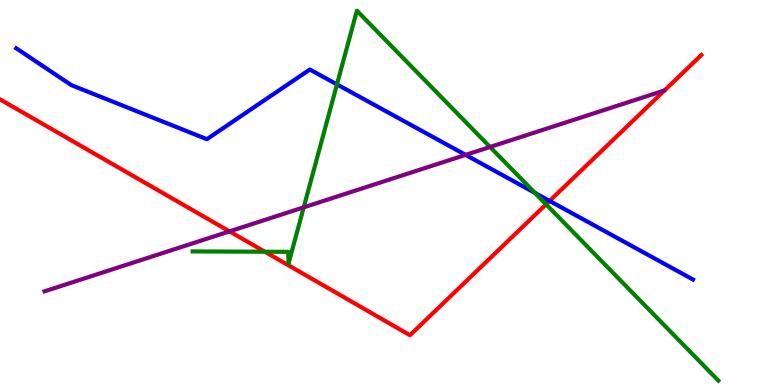[{'lines': ['blue', 'red'], 'intersections': [{'x': 7.09, 'y': 4.78}]}, {'lines': ['green', 'red'], 'intersections': [{'x': 3.42, 'y': 3.46}, {'x': 7.05, 'y': 4.69}]}, {'lines': ['purple', 'red'], 'intersections': [{'x': 2.96, 'y': 3.99}]}, {'lines': ['blue', 'green'], 'intersections': [{'x': 4.35, 'y': 7.81}, {'x': 6.9, 'y': 4.99}]}, {'lines': ['blue', 'purple'], 'intersections': [{'x': 6.01, 'y': 5.98}]}, {'lines': ['green', 'purple'], 'intersections': [{'x': 3.92, 'y': 4.61}, {'x': 6.32, 'y': 6.18}]}]